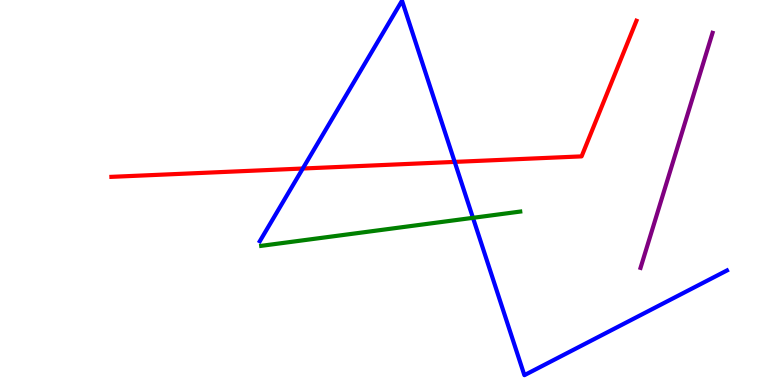[{'lines': ['blue', 'red'], 'intersections': [{'x': 3.91, 'y': 5.62}, {'x': 5.87, 'y': 5.79}]}, {'lines': ['green', 'red'], 'intersections': []}, {'lines': ['purple', 'red'], 'intersections': []}, {'lines': ['blue', 'green'], 'intersections': [{'x': 6.1, 'y': 4.34}]}, {'lines': ['blue', 'purple'], 'intersections': []}, {'lines': ['green', 'purple'], 'intersections': []}]